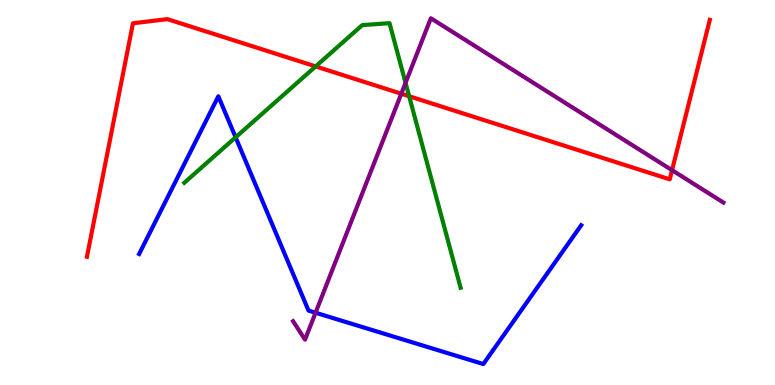[{'lines': ['blue', 'red'], 'intersections': []}, {'lines': ['green', 'red'], 'intersections': [{'x': 4.07, 'y': 8.28}, {'x': 5.28, 'y': 7.5}]}, {'lines': ['purple', 'red'], 'intersections': [{'x': 5.18, 'y': 7.57}, {'x': 8.67, 'y': 5.58}]}, {'lines': ['blue', 'green'], 'intersections': [{'x': 3.04, 'y': 6.43}]}, {'lines': ['blue', 'purple'], 'intersections': [{'x': 4.07, 'y': 1.88}]}, {'lines': ['green', 'purple'], 'intersections': [{'x': 5.23, 'y': 7.85}]}]